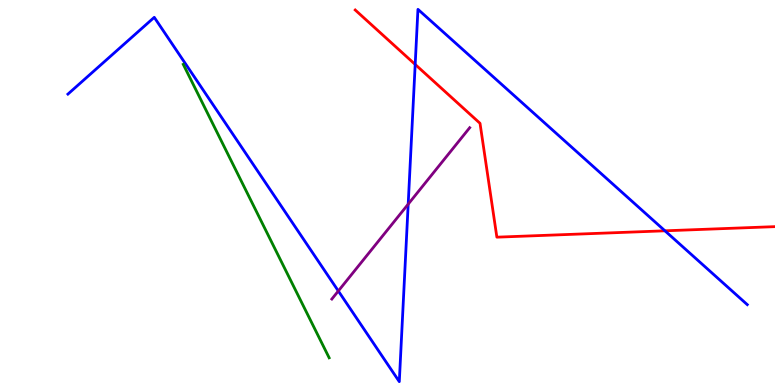[{'lines': ['blue', 'red'], 'intersections': [{'x': 5.36, 'y': 8.33}, {'x': 8.58, 'y': 4.0}]}, {'lines': ['green', 'red'], 'intersections': []}, {'lines': ['purple', 'red'], 'intersections': []}, {'lines': ['blue', 'green'], 'intersections': []}, {'lines': ['blue', 'purple'], 'intersections': [{'x': 4.37, 'y': 2.44}, {'x': 5.27, 'y': 4.7}]}, {'lines': ['green', 'purple'], 'intersections': []}]